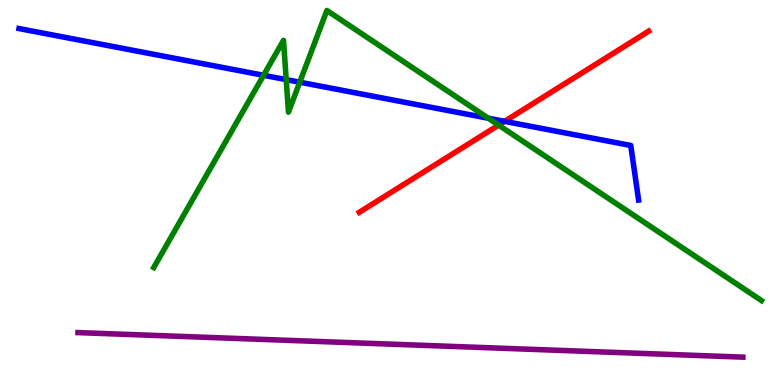[{'lines': ['blue', 'red'], 'intersections': [{'x': 6.51, 'y': 6.85}]}, {'lines': ['green', 'red'], 'intersections': [{'x': 6.43, 'y': 6.75}]}, {'lines': ['purple', 'red'], 'intersections': []}, {'lines': ['blue', 'green'], 'intersections': [{'x': 3.4, 'y': 8.04}, {'x': 3.69, 'y': 7.93}, {'x': 3.87, 'y': 7.86}, {'x': 6.3, 'y': 6.93}]}, {'lines': ['blue', 'purple'], 'intersections': []}, {'lines': ['green', 'purple'], 'intersections': []}]